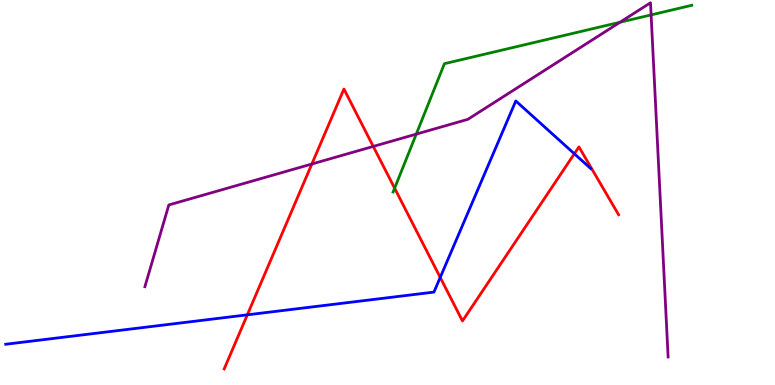[{'lines': ['blue', 'red'], 'intersections': [{'x': 3.19, 'y': 1.82}, {'x': 5.68, 'y': 2.79}, {'x': 7.41, 'y': 6.01}]}, {'lines': ['green', 'red'], 'intersections': [{'x': 5.09, 'y': 5.11}]}, {'lines': ['purple', 'red'], 'intersections': [{'x': 4.02, 'y': 5.74}, {'x': 4.82, 'y': 6.2}]}, {'lines': ['blue', 'green'], 'intersections': []}, {'lines': ['blue', 'purple'], 'intersections': []}, {'lines': ['green', 'purple'], 'intersections': [{'x': 5.37, 'y': 6.52}, {'x': 8.0, 'y': 9.42}, {'x': 8.4, 'y': 9.61}]}]